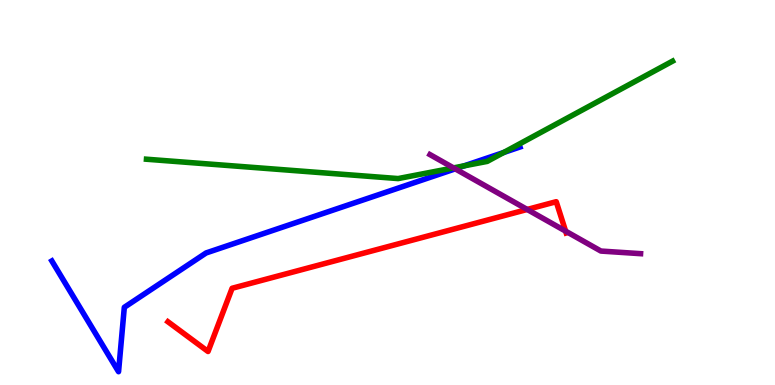[{'lines': ['blue', 'red'], 'intersections': []}, {'lines': ['green', 'red'], 'intersections': []}, {'lines': ['purple', 'red'], 'intersections': [{'x': 6.8, 'y': 4.56}, {'x': 7.3, 'y': 4.0}]}, {'lines': ['blue', 'green'], 'intersections': [{'x': 5.99, 'y': 5.69}, {'x': 6.5, 'y': 6.04}]}, {'lines': ['blue', 'purple'], 'intersections': [{'x': 5.87, 'y': 5.61}]}, {'lines': ['green', 'purple'], 'intersections': [{'x': 5.85, 'y': 5.64}]}]